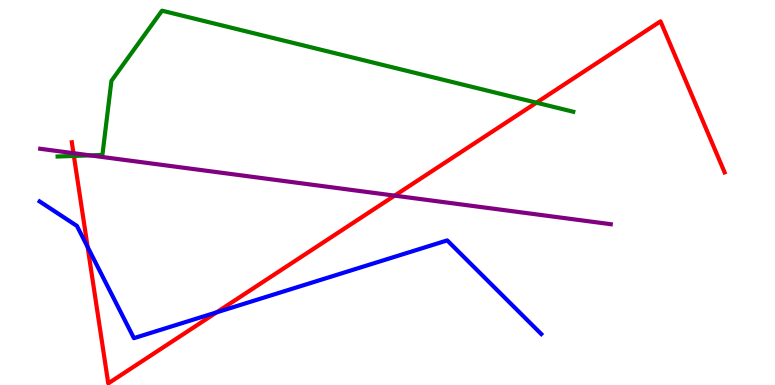[{'lines': ['blue', 'red'], 'intersections': [{'x': 1.13, 'y': 3.58}, {'x': 2.79, 'y': 1.89}]}, {'lines': ['green', 'red'], 'intersections': [{'x': 0.953, 'y': 5.95}, {'x': 6.92, 'y': 7.33}]}, {'lines': ['purple', 'red'], 'intersections': [{'x': 0.948, 'y': 6.02}, {'x': 5.09, 'y': 4.92}]}, {'lines': ['blue', 'green'], 'intersections': []}, {'lines': ['blue', 'purple'], 'intersections': []}, {'lines': ['green', 'purple'], 'intersections': [{'x': 1.16, 'y': 5.96}]}]